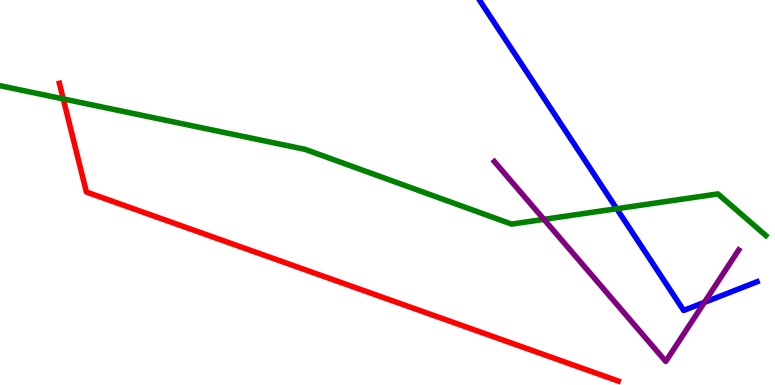[{'lines': ['blue', 'red'], 'intersections': []}, {'lines': ['green', 'red'], 'intersections': [{'x': 0.816, 'y': 7.43}]}, {'lines': ['purple', 'red'], 'intersections': []}, {'lines': ['blue', 'green'], 'intersections': [{'x': 7.96, 'y': 4.58}]}, {'lines': ['blue', 'purple'], 'intersections': [{'x': 9.09, 'y': 2.15}]}, {'lines': ['green', 'purple'], 'intersections': [{'x': 7.02, 'y': 4.3}]}]